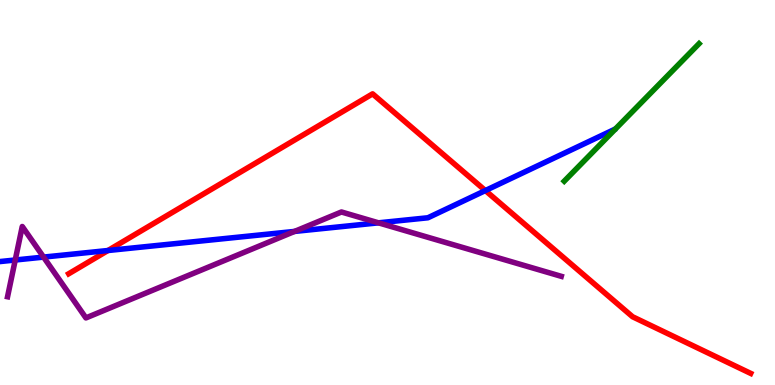[{'lines': ['blue', 'red'], 'intersections': [{'x': 1.39, 'y': 3.49}, {'x': 6.26, 'y': 5.05}]}, {'lines': ['green', 'red'], 'intersections': []}, {'lines': ['purple', 'red'], 'intersections': []}, {'lines': ['blue', 'green'], 'intersections': []}, {'lines': ['blue', 'purple'], 'intersections': [{'x': 0.197, 'y': 3.25}, {'x': 0.562, 'y': 3.32}, {'x': 3.8, 'y': 3.99}, {'x': 4.88, 'y': 4.21}]}, {'lines': ['green', 'purple'], 'intersections': []}]